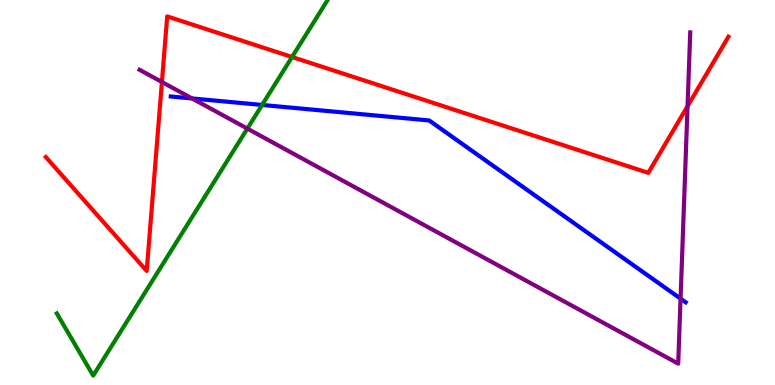[{'lines': ['blue', 'red'], 'intersections': []}, {'lines': ['green', 'red'], 'intersections': [{'x': 3.77, 'y': 8.52}]}, {'lines': ['purple', 'red'], 'intersections': [{'x': 2.09, 'y': 7.87}, {'x': 8.87, 'y': 7.24}]}, {'lines': ['blue', 'green'], 'intersections': [{'x': 3.38, 'y': 7.27}]}, {'lines': ['blue', 'purple'], 'intersections': [{'x': 2.48, 'y': 7.44}, {'x': 8.78, 'y': 2.24}]}, {'lines': ['green', 'purple'], 'intersections': [{'x': 3.19, 'y': 6.66}]}]